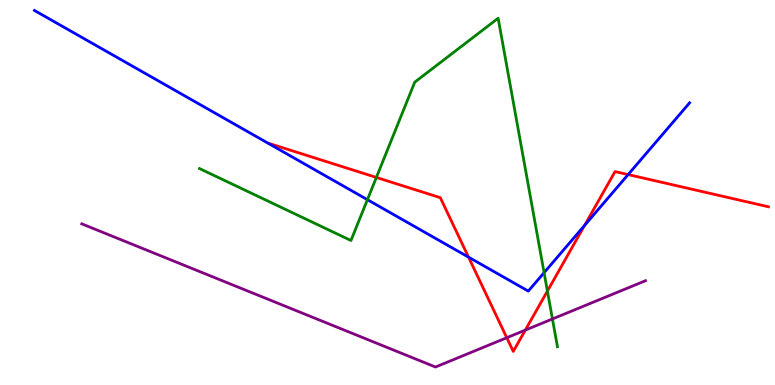[{'lines': ['blue', 'red'], 'intersections': [{'x': 6.05, 'y': 3.32}, {'x': 7.54, 'y': 4.15}, {'x': 8.1, 'y': 5.47}]}, {'lines': ['green', 'red'], 'intersections': [{'x': 4.86, 'y': 5.39}, {'x': 7.06, 'y': 2.44}]}, {'lines': ['purple', 'red'], 'intersections': [{'x': 6.54, 'y': 1.23}, {'x': 6.78, 'y': 1.43}]}, {'lines': ['blue', 'green'], 'intersections': [{'x': 4.74, 'y': 4.81}, {'x': 7.02, 'y': 2.92}]}, {'lines': ['blue', 'purple'], 'intersections': []}, {'lines': ['green', 'purple'], 'intersections': [{'x': 7.13, 'y': 1.72}]}]